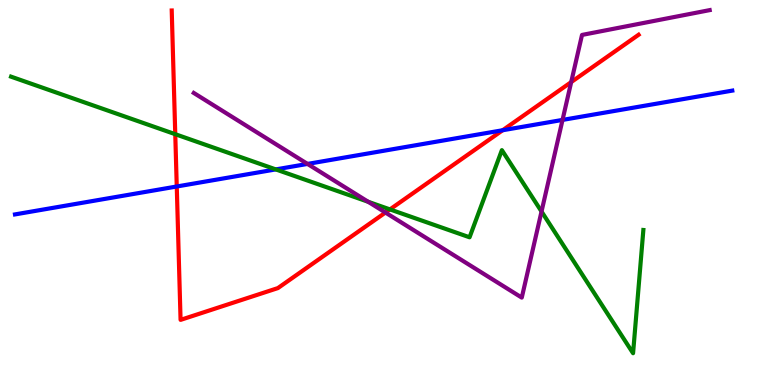[{'lines': ['blue', 'red'], 'intersections': [{'x': 2.28, 'y': 5.16}, {'x': 6.49, 'y': 6.62}]}, {'lines': ['green', 'red'], 'intersections': [{'x': 2.26, 'y': 6.51}, {'x': 5.03, 'y': 4.56}]}, {'lines': ['purple', 'red'], 'intersections': [{'x': 4.97, 'y': 4.48}, {'x': 7.37, 'y': 7.87}]}, {'lines': ['blue', 'green'], 'intersections': [{'x': 3.56, 'y': 5.6}]}, {'lines': ['blue', 'purple'], 'intersections': [{'x': 3.97, 'y': 5.74}, {'x': 7.26, 'y': 6.89}]}, {'lines': ['green', 'purple'], 'intersections': [{'x': 4.75, 'y': 4.76}, {'x': 6.99, 'y': 4.51}]}]